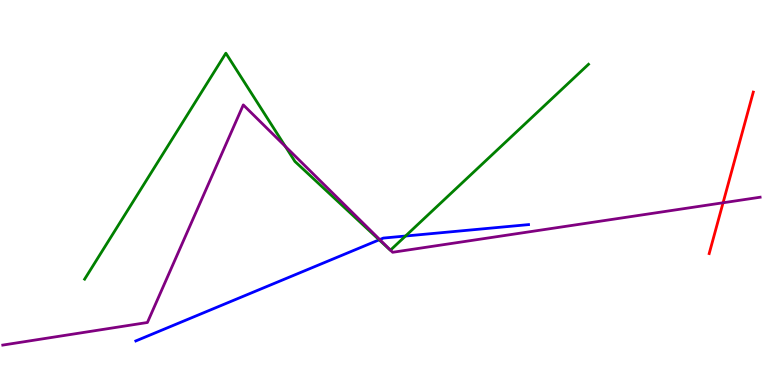[{'lines': ['blue', 'red'], 'intersections': []}, {'lines': ['green', 'red'], 'intersections': []}, {'lines': ['purple', 'red'], 'intersections': [{'x': 9.33, 'y': 4.73}]}, {'lines': ['blue', 'green'], 'intersections': [{'x': 4.89, 'y': 3.77}, {'x': 5.23, 'y': 3.87}]}, {'lines': ['blue', 'purple'], 'intersections': [{'x': 4.9, 'y': 3.78}]}, {'lines': ['green', 'purple'], 'intersections': [{'x': 3.68, 'y': 6.2}, {'x': 5.04, 'y': 3.5}]}]